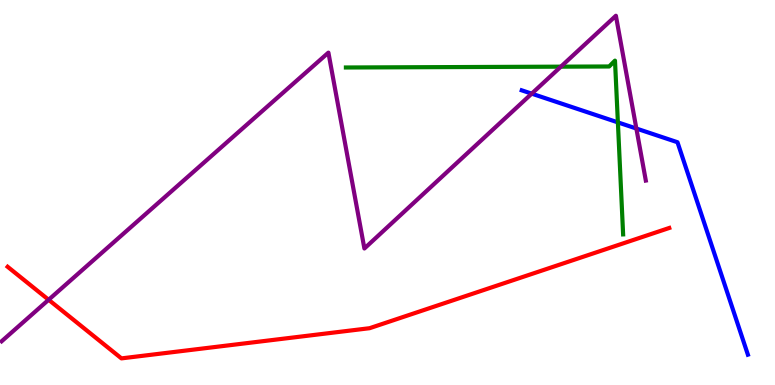[{'lines': ['blue', 'red'], 'intersections': []}, {'lines': ['green', 'red'], 'intersections': []}, {'lines': ['purple', 'red'], 'intersections': [{'x': 0.627, 'y': 2.21}]}, {'lines': ['blue', 'green'], 'intersections': [{'x': 7.97, 'y': 6.82}]}, {'lines': ['blue', 'purple'], 'intersections': [{'x': 6.86, 'y': 7.57}, {'x': 8.21, 'y': 6.66}]}, {'lines': ['green', 'purple'], 'intersections': [{'x': 7.24, 'y': 8.27}]}]